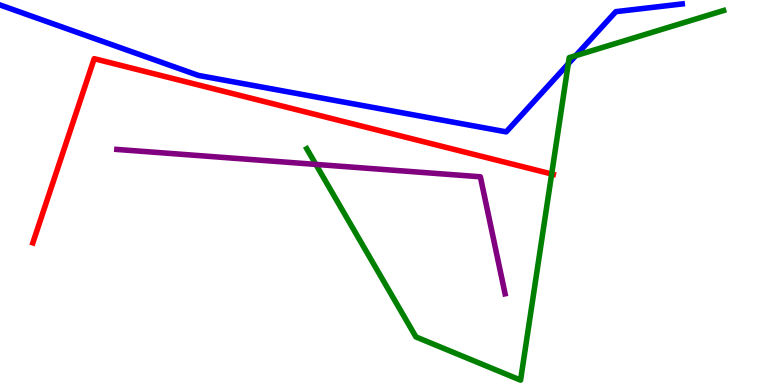[{'lines': ['blue', 'red'], 'intersections': []}, {'lines': ['green', 'red'], 'intersections': [{'x': 7.12, 'y': 5.48}]}, {'lines': ['purple', 'red'], 'intersections': []}, {'lines': ['blue', 'green'], 'intersections': [{'x': 7.33, 'y': 8.34}, {'x': 7.43, 'y': 8.55}]}, {'lines': ['blue', 'purple'], 'intersections': []}, {'lines': ['green', 'purple'], 'intersections': [{'x': 4.08, 'y': 5.73}]}]